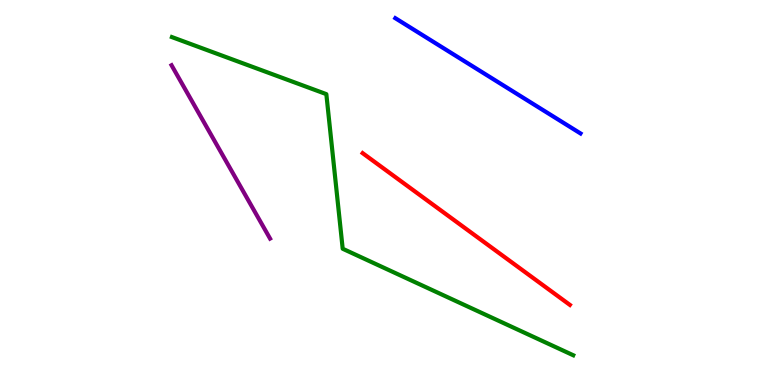[{'lines': ['blue', 'red'], 'intersections': []}, {'lines': ['green', 'red'], 'intersections': []}, {'lines': ['purple', 'red'], 'intersections': []}, {'lines': ['blue', 'green'], 'intersections': []}, {'lines': ['blue', 'purple'], 'intersections': []}, {'lines': ['green', 'purple'], 'intersections': []}]